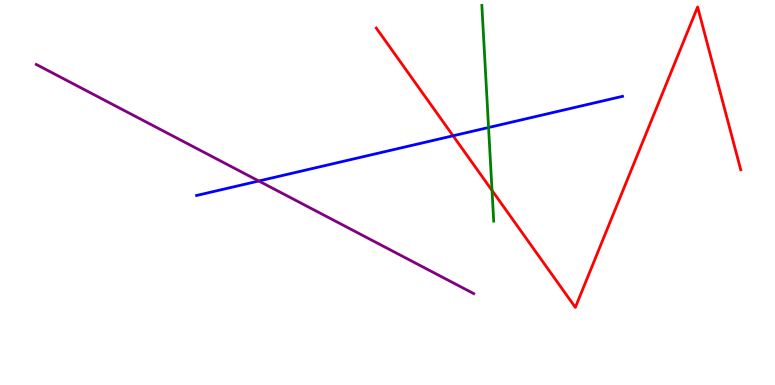[{'lines': ['blue', 'red'], 'intersections': [{'x': 5.85, 'y': 6.47}]}, {'lines': ['green', 'red'], 'intersections': [{'x': 6.35, 'y': 5.05}]}, {'lines': ['purple', 'red'], 'intersections': []}, {'lines': ['blue', 'green'], 'intersections': [{'x': 6.3, 'y': 6.69}]}, {'lines': ['blue', 'purple'], 'intersections': [{'x': 3.34, 'y': 5.3}]}, {'lines': ['green', 'purple'], 'intersections': []}]